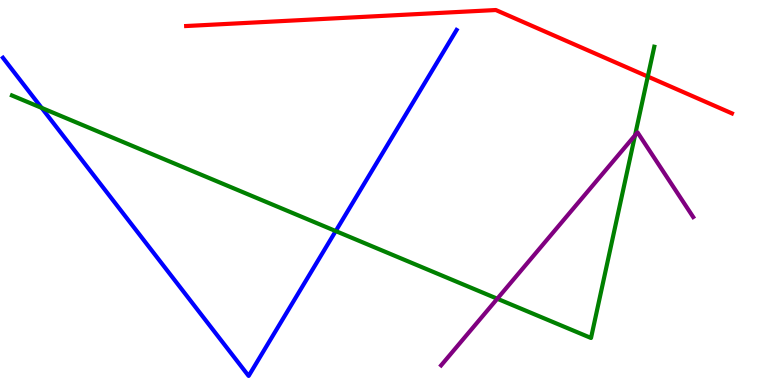[{'lines': ['blue', 'red'], 'intersections': []}, {'lines': ['green', 'red'], 'intersections': [{'x': 8.36, 'y': 8.01}]}, {'lines': ['purple', 'red'], 'intersections': []}, {'lines': ['blue', 'green'], 'intersections': [{'x': 0.537, 'y': 7.2}, {'x': 4.33, 'y': 4.0}]}, {'lines': ['blue', 'purple'], 'intersections': []}, {'lines': ['green', 'purple'], 'intersections': [{'x': 6.42, 'y': 2.24}, {'x': 8.19, 'y': 6.49}]}]